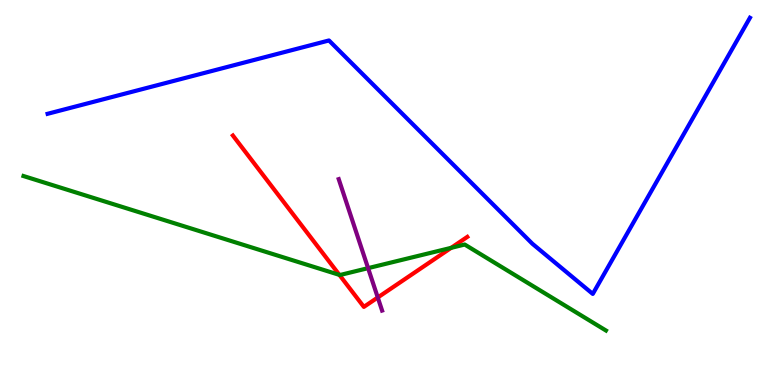[{'lines': ['blue', 'red'], 'intersections': []}, {'lines': ['green', 'red'], 'intersections': [{'x': 4.38, 'y': 2.86}, {'x': 5.82, 'y': 3.56}]}, {'lines': ['purple', 'red'], 'intersections': [{'x': 4.87, 'y': 2.27}]}, {'lines': ['blue', 'green'], 'intersections': []}, {'lines': ['blue', 'purple'], 'intersections': []}, {'lines': ['green', 'purple'], 'intersections': [{'x': 4.75, 'y': 3.04}]}]